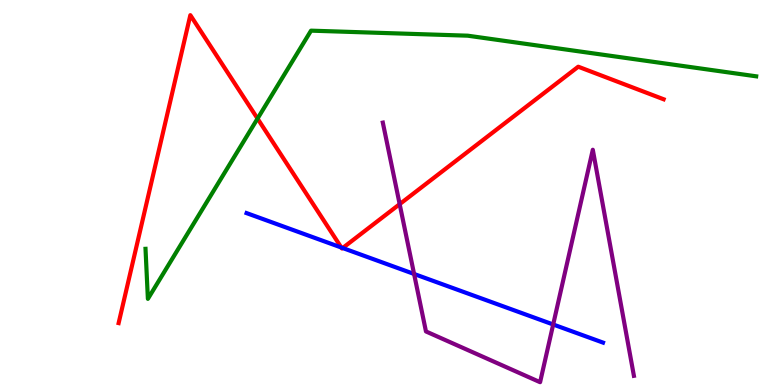[{'lines': ['blue', 'red'], 'intersections': [{'x': 4.4, 'y': 3.57}, {'x': 4.42, 'y': 3.56}]}, {'lines': ['green', 'red'], 'intersections': [{'x': 3.32, 'y': 6.92}]}, {'lines': ['purple', 'red'], 'intersections': [{'x': 5.16, 'y': 4.7}]}, {'lines': ['blue', 'green'], 'intersections': []}, {'lines': ['blue', 'purple'], 'intersections': [{'x': 5.34, 'y': 2.88}, {'x': 7.14, 'y': 1.57}]}, {'lines': ['green', 'purple'], 'intersections': []}]